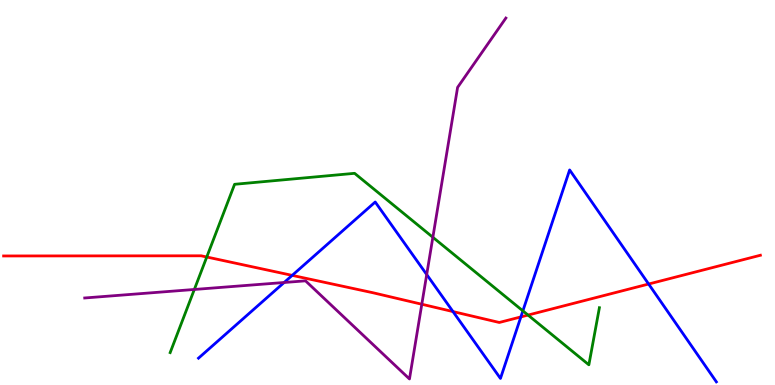[{'lines': ['blue', 'red'], 'intersections': [{'x': 3.77, 'y': 2.85}, {'x': 5.85, 'y': 1.91}, {'x': 6.72, 'y': 1.77}, {'x': 8.37, 'y': 2.62}]}, {'lines': ['green', 'red'], 'intersections': [{'x': 2.67, 'y': 3.32}, {'x': 6.81, 'y': 1.82}]}, {'lines': ['purple', 'red'], 'intersections': [{'x': 5.44, 'y': 2.1}]}, {'lines': ['blue', 'green'], 'intersections': [{'x': 6.75, 'y': 1.93}]}, {'lines': ['blue', 'purple'], 'intersections': [{'x': 3.67, 'y': 2.66}, {'x': 5.51, 'y': 2.87}]}, {'lines': ['green', 'purple'], 'intersections': [{'x': 2.51, 'y': 2.48}, {'x': 5.59, 'y': 3.84}]}]